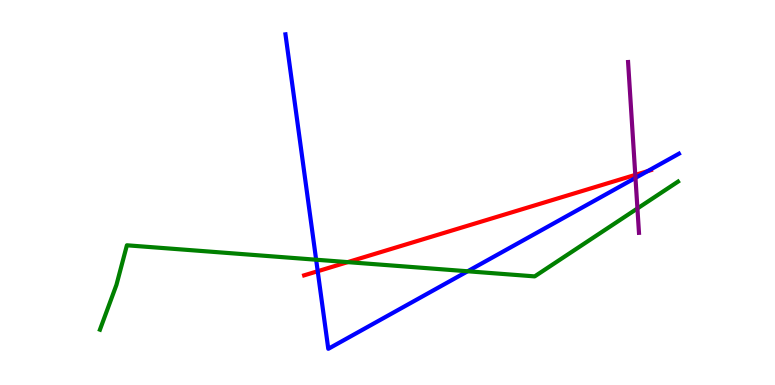[{'lines': ['blue', 'red'], 'intersections': [{'x': 4.1, 'y': 2.96}, {'x': 8.36, 'y': 5.55}]}, {'lines': ['green', 'red'], 'intersections': [{'x': 4.49, 'y': 3.19}]}, {'lines': ['purple', 'red'], 'intersections': [{'x': 8.2, 'y': 5.46}]}, {'lines': ['blue', 'green'], 'intersections': [{'x': 4.08, 'y': 3.25}, {'x': 6.03, 'y': 2.95}]}, {'lines': ['blue', 'purple'], 'intersections': [{'x': 8.2, 'y': 5.38}]}, {'lines': ['green', 'purple'], 'intersections': [{'x': 8.22, 'y': 4.59}]}]